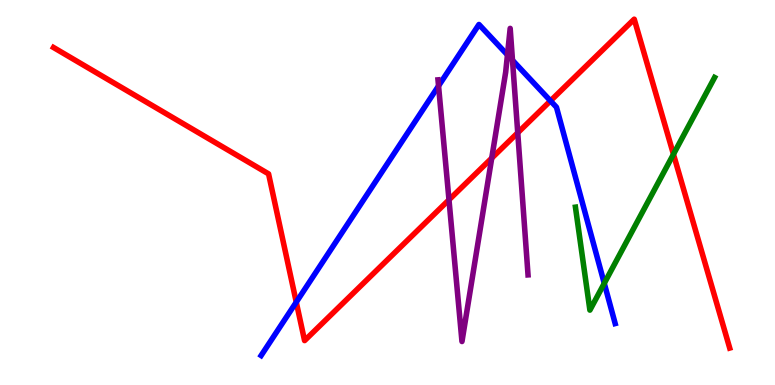[{'lines': ['blue', 'red'], 'intersections': [{'x': 3.82, 'y': 2.15}, {'x': 7.1, 'y': 7.38}]}, {'lines': ['green', 'red'], 'intersections': [{'x': 8.69, 'y': 5.99}]}, {'lines': ['purple', 'red'], 'intersections': [{'x': 5.79, 'y': 4.81}, {'x': 6.34, 'y': 5.89}, {'x': 6.68, 'y': 6.55}]}, {'lines': ['blue', 'green'], 'intersections': [{'x': 7.8, 'y': 2.64}]}, {'lines': ['blue', 'purple'], 'intersections': [{'x': 5.66, 'y': 7.77}, {'x': 6.55, 'y': 8.57}, {'x': 6.61, 'y': 8.43}]}, {'lines': ['green', 'purple'], 'intersections': []}]